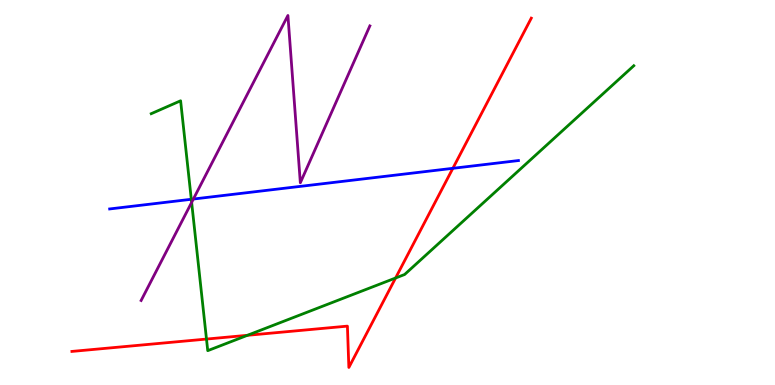[{'lines': ['blue', 'red'], 'intersections': [{'x': 5.84, 'y': 5.63}]}, {'lines': ['green', 'red'], 'intersections': [{'x': 2.66, 'y': 1.19}, {'x': 3.19, 'y': 1.29}, {'x': 5.1, 'y': 2.78}]}, {'lines': ['purple', 'red'], 'intersections': []}, {'lines': ['blue', 'green'], 'intersections': [{'x': 2.47, 'y': 4.82}]}, {'lines': ['blue', 'purple'], 'intersections': [{'x': 2.5, 'y': 4.83}]}, {'lines': ['green', 'purple'], 'intersections': [{'x': 2.47, 'y': 4.74}]}]